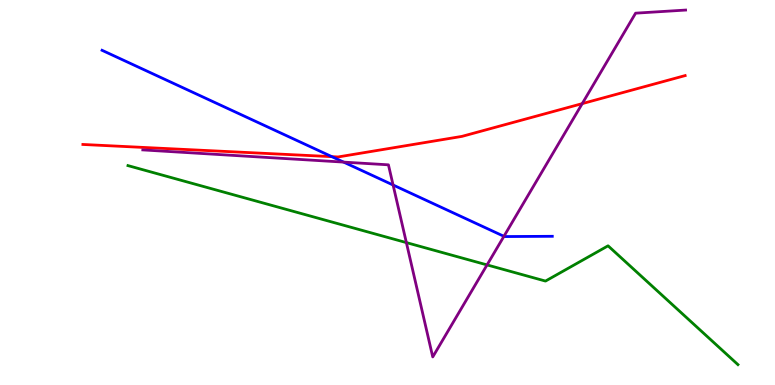[{'lines': ['blue', 'red'], 'intersections': [{'x': 4.28, 'y': 5.93}]}, {'lines': ['green', 'red'], 'intersections': []}, {'lines': ['purple', 'red'], 'intersections': [{'x': 7.51, 'y': 7.31}]}, {'lines': ['blue', 'green'], 'intersections': []}, {'lines': ['blue', 'purple'], 'intersections': [{'x': 4.43, 'y': 5.79}, {'x': 5.07, 'y': 5.19}, {'x': 6.5, 'y': 3.86}]}, {'lines': ['green', 'purple'], 'intersections': [{'x': 5.24, 'y': 3.7}, {'x': 6.28, 'y': 3.12}]}]